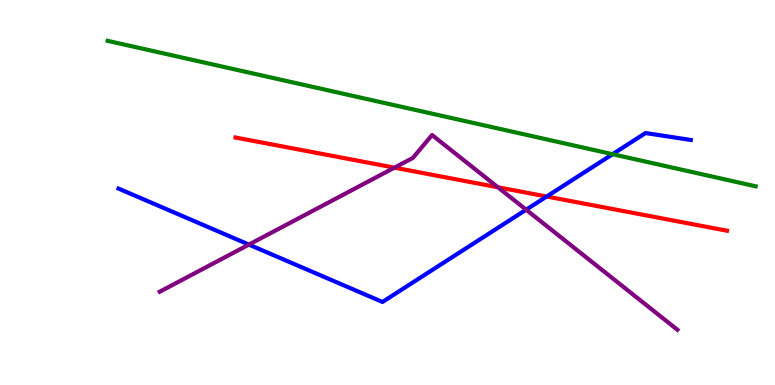[{'lines': ['blue', 'red'], 'intersections': [{'x': 7.05, 'y': 4.9}]}, {'lines': ['green', 'red'], 'intersections': []}, {'lines': ['purple', 'red'], 'intersections': [{'x': 5.09, 'y': 5.65}, {'x': 6.42, 'y': 5.14}]}, {'lines': ['blue', 'green'], 'intersections': [{'x': 7.9, 'y': 6.0}]}, {'lines': ['blue', 'purple'], 'intersections': [{'x': 3.21, 'y': 3.65}, {'x': 6.79, 'y': 4.55}]}, {'lines': ['green', 'purple'], 'intersections': []}]